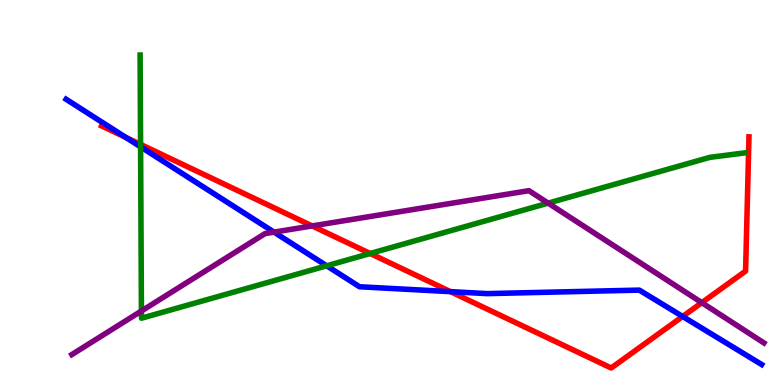[{'lines': ['blue', 'red'], 'intersections': [{'x': 1.62, 'y': 6.43}, {'x': 5.81, 'y': 2.42}, {'x': 8.81, 'y': 1.78}]}, {'lines': ['green', 'red'], 'intersections': [{'x': 1.81, 'y': 6.25}, {'x': 4.78, 'y': 3.42}]}, {'lines': ['purple', 'red'], 'intersections': [{'x': 4.03, 'y': 4.13}, {'x': 9.06, 'y': 2.14}]}, {'lines': ['blue', 'green'], 'intersections': [{'x': 1.81, 'y': 6.19}, {'x': 4.22, 'y': 3.1}]}, {'lines': ['blue', 'purple'], 'intersections': [{'x': 3.54, 'y': 3.97}]}, {'lines': ['green', 'purple'], 'intersections': [{'x': 1.82, 'y': 1.92}, {'x': 7.07, 'y': 4.72}]}]